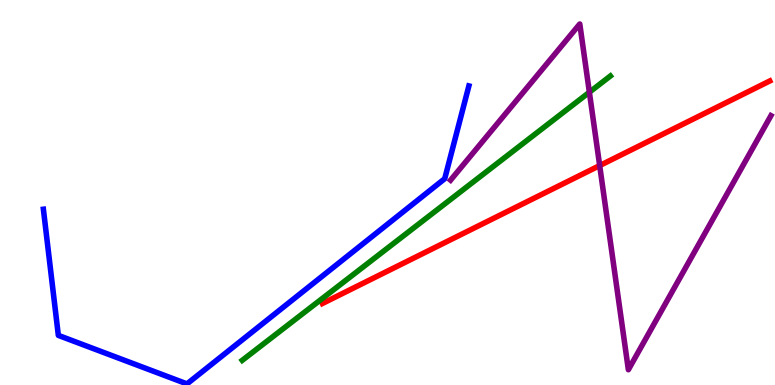[{'lines': ['blue', 'red'], 'intersections': []}, {'lines': ['green', 'red'], 'intersections': []}, {'lines': ['purple', 'red'], 'intersections': [{'x': 7.74, 'y': 5.7}]}, {'lines': ['blue', 'green'], 'intersections': []}, {'lines': ['blue', 'purple'], 'intersections': []}, {'lines': ['green', 'purple'], 'intersections': [{'x': 7.6, 'y': 7.6}]}]